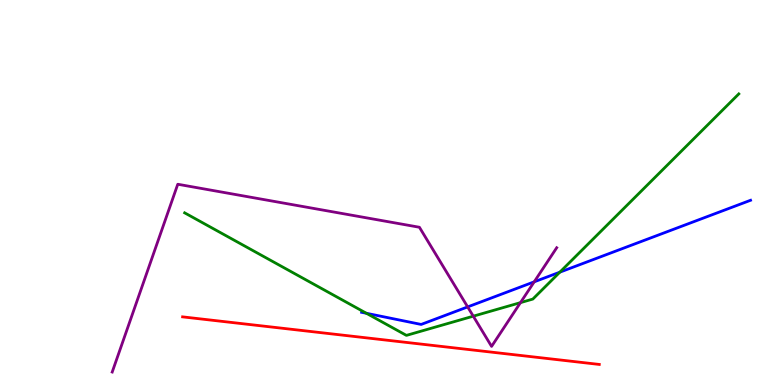[{'lines': ['blue', 'red'], 'intersections': []}, {'lines': ['green', 'red'], 'intersections': []}, {'lines': ['purple', 'red'], 'intersections': []}, {'lines': ['blue', 'green'], 'intersections': [{'x': 4.73, 'y': 1.86}, {'x': 7.22, 'y': 2.93}]}, {'lines': ['blue', 'purple'], 'intersections': [{'x': 6.03, 'y': 2.03}, {'x': 6.89, 'y': 2.68}]}, {'lines': ['green', 'purple'], 'intersections': [{'x': 6.11, 'y': 1.79}, {'x': 6.72, 'y': 2.14}]}]